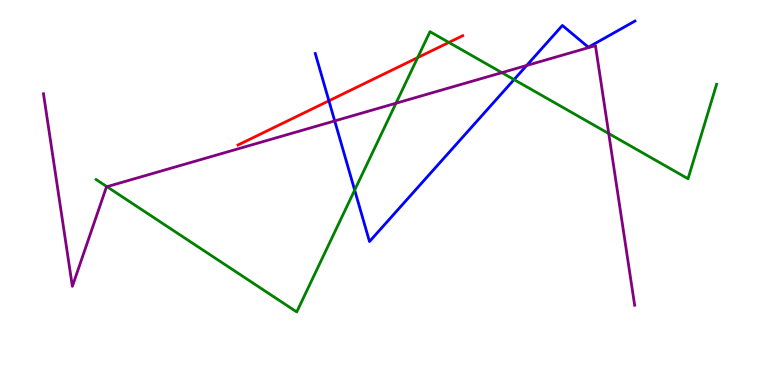[{'lines': ['blue', 'red'], 'intersections': [{'x': 4.24, 'y': 7.38}]}, {'lines': ['green', 'red'], 'intersections': [{'x': 5.39, 'y': 8.5}, {'x': 5.79, 'y': 8.9}]}, {'lines': ['purple', 'red'], 'intersections': []}, {'lines': ['blue', 'green'], 'intersections': [{'x': 4.58, 'y': 5.06}, {'x': 6.63, 'y': 7.93}]}, {'lines': ['blue', 'purple'], 'intersections': [{'x': 4.32, 'y': 6.86}, {'x': 6.8, 'y': 8.3}]}, {'lines': ['green', 'purple'], 'intersections': [{'x': 1.38, 'y': 5.15}, {'x': 5.11, 'y': 7.32}, {'x': 6.48, 'y': 8.11}, {'x': 7.85, 'y': 6.53}]}]